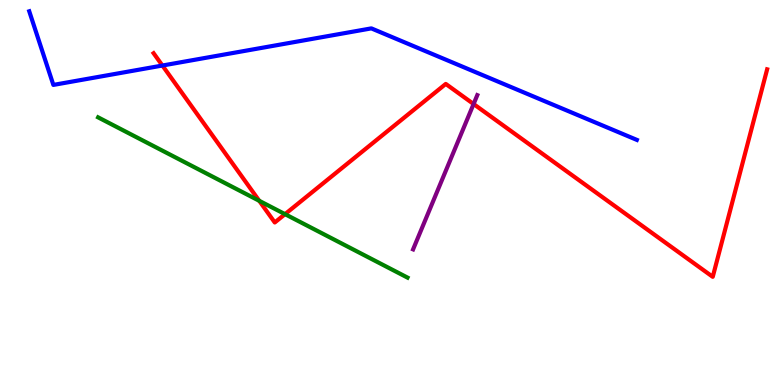[{'lines': ['blue', 'red'], 'intersections': [{'x': 2.1, 'y': 8.3}]}, {'lines': ['green', 'red'], 'intersections': [{'x': 3.35, 'y': 4.78}, {'x': 3.68, 'y': 4.44}]}, {'lines': ['purple', 'red'], 'intersections': [{'x': 6.11, 'y': 7.3}]}, {'lines': ['blue', 'green'], 'intersections': []}, {'lines': ['blue', 'purple'], 'intersections': []}, {'lines': ['green', 'purple'], 'intersections': []}]